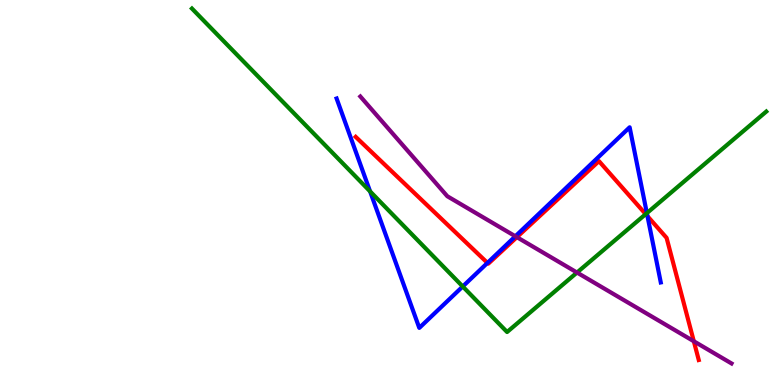[{'lines': ['blue', 'red'], 'intersections': [{'x': 6.29, 'y': 3.17}, {'x': 8.35, 'y': 4.38}]}, {'lines': ['green', 'red'], 'intersections': [{'x': 8.33, 'y': 4.44}]}, {'lines': ['purple', 'red'], 'intersections': [{'x': 6.67, 'y': 3.84}, {'x': 8.95, 'y': 1.14}]}, {'lines': ['blue', 'green'], 'intersections': [{'x': 4.78, 'y': 5.03}, {'x': 5.97, 'y': 2.56}, {'x': 8.35, 'y': 4.46}]}, {'lines': ['blue', 'purple'], 'intersections': [{'x': 6.65, 'y': 3.86}]}, {'lines': ['green', 'purple'], 'intersections': [{'x': 7.45, 'y': 2.92}]}]